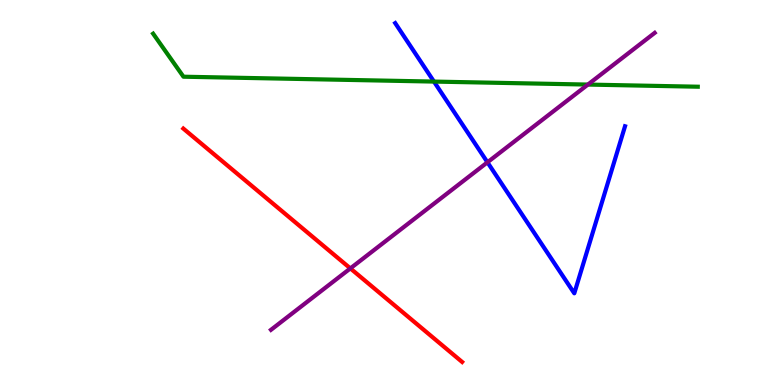[{'lines': ['blue', 'red'], 'intersections': []}, {'lines': ['green', 'red'], 'intersections': []}, {'lines': ['purple', 'red'], 'intersections': [{'x': 4.52, 'y': 3.03}]}, {'lines': ['blue', 'green'], 'intersections': [{'x': 5.6, 'y': 7.88}]}, {'lines': ['blue', 'purple'], 'intersections': [{'x': 6.29, 'y': 5.78}]}, {'lines': ['green', 'purple'], 'intersections': [{'x': 7.59, 'y': 7.8}]}]